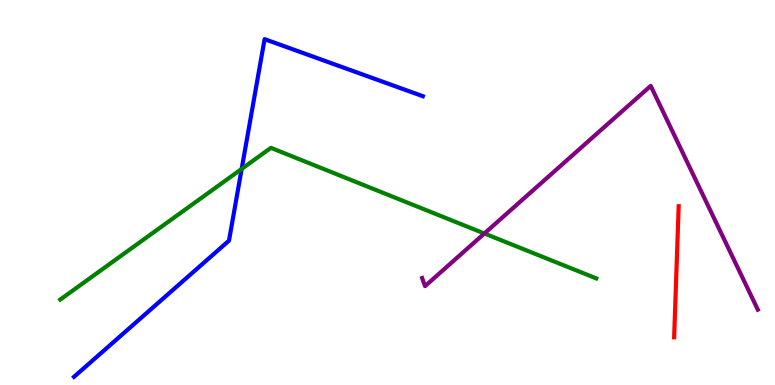[{'lines': ['blue', 'red'], 'intersections': []}, {'lines': ['green', 'red'], 'intersections': []}, {'lines': ['purple', 'red'], 'intersections': []}, {'lines': ['blue', 'green'], 'intersections': [{'x': 3.12, 'y': 5.61}]}, {'lines': ['blue', 'purple'], 'intersections': []}, {'lines': ['green', 'purple'], 'intersections': [{'x': 6.25, 'y': 3.94}]}]